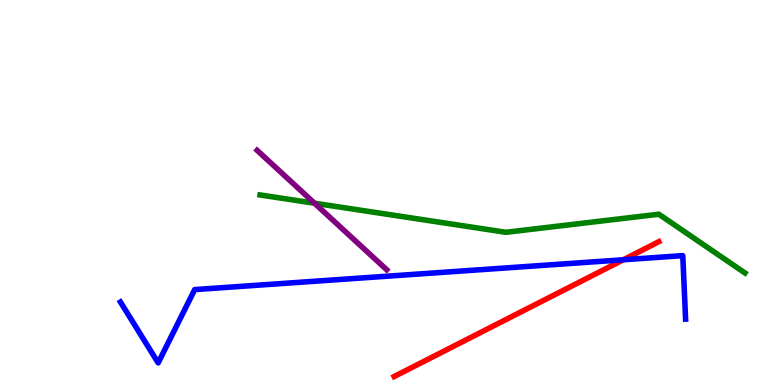[{'lines': ['blue', 'red'], 'intersections': [{'x': 8.04, 'y': 3.25}]}, {'lines': ['green', 'red'], 'intersections': []}, {'lines': ['purple', 'red'], 'intersections': []}, {'lines': ['blue', 'green'], 'intersections': []}, {'lines': ['blue', 'purple'], 'intersections': []}, {'lines': ['green', 'purple'], 'intersections': [{'x': 4.06, 'y': 4.72}]}]